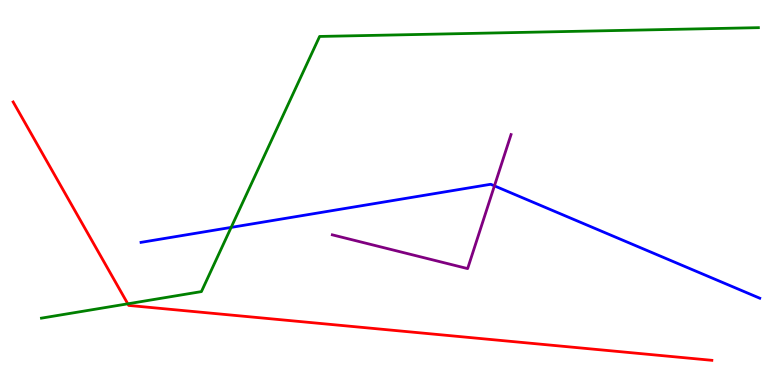[{'lines': ['blue', 'red'], 'intersections': []}, {'lines': ['green', 'red'], 'intersections': [{'x': 1.65, 'y': 2.11}]}, {'lines': ['purple', 'red'], 'intersections': []}, {'lines': ['blue', 'green'], 'intersections': [{'x': 2.98, 'y': 4.09}]}, {'lines': ['blue', 'purple'], 'intersections': [{'x': 6.38, 'y': 5.17}]}, {'lines': ['green', 'purple'], 'intersections': []}]